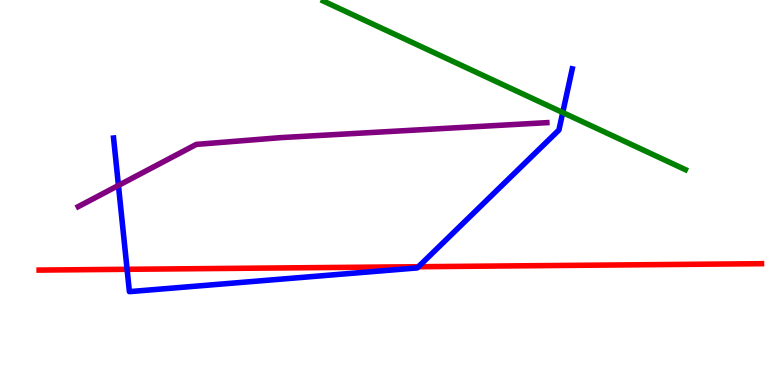[{'lines': ['blue', 'red'], 'intersections': [{'x': 1.64, 'y': 3.01}, {'x': 5.4, 'y': 3.07}]}, {'lines': ['green', 'red'], 'intersections': []}, {'lines': ['purple', 'red'], 'intersections': []}, {'lines': ['blue', 'green'], 'intersections': [{'x': 7.26, 'y': 7.08}]}, {'lines': ['blue', 'purple'], 'intersections': [{'x': 1.53, 'y': 5.18}]}, {'lines': ['green', 'purple'], 'intersections': []}]